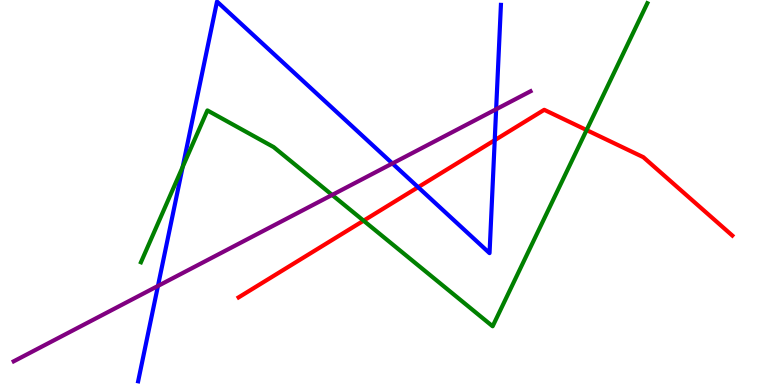[{'lines': ['blue', 'red'], 'intersections': [{'x': 5.4, 'y': 5.14}, {'x': 6.38, 'y': 6.36}]}, {'lines': ['green', 'red'], 'intersections': [{'x': 4.69, 'y': 4.27}, {'x': 7.57, 'y': 6.62}]}, {'lines': ['purple', 'red'], 'intersections': []}, {'lines': ['blue', 'green'], 'intersections': [{'x': 2.36, 'y': 5.66}]}, {'lines': ['blue', 'purple'], 'intersections': [{'x': 2.04, 'y': 2.57}, {'x': 5.06, 'y': 5.75}, {'x': 6.4, 'y': 7.16}]}, {'lines': ['green', 'purple'], 'intersections': [{'x': 4.29, 'y': 4.94}]}]